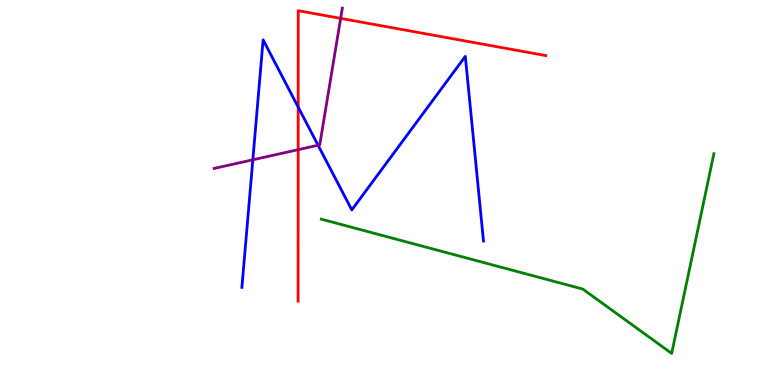[{'lines': ['blue', 'red'], 'intersections': [{'x': 3.85, 'y': 7.22}]}, {'lines': ['green', 'red'], 'intersections': []}, {'lines': ['purple', 'red'], 'intersections': [{'x': 3.85, 'y': 6.11}, {'x': 4.4, 'y': 9.52}]}, {'lines': ['blue', 'green'], 'intersections': []}, {'lines': ['blue', 'purple'], 'intersections': [{'x': 3.26, 'y': 5.85}, {'x': 4.1, 'y': 6.23}]}, {'lines': ['green', 'purple'], 'intersections': []}]